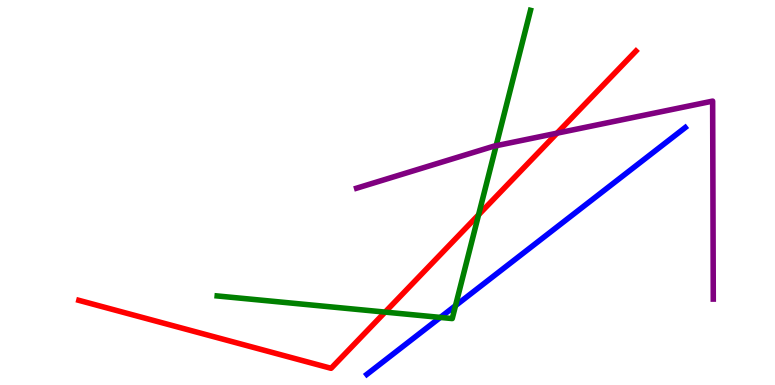[{'lines': ['blue', 'red'], 'intersections': []}, {'lines': ['green', 'red'], 'intersections': [{'x': 4.97, 'y': 1.89}, {'x': 6.18, 'y': 4.42}]}, {'lines': ['purple', 'red'], 'intersections': [{'x': 7.19, 'y': 6.54}]}, {'lines': ['blue', 'green'], 'intersections': [{'x': 5.68, 'y': 1.76}, {'x': 5.88, 'y': 2.06}]}, {'lines': ['blue', 'purple'], 'intersections': []}, {'lines': ['green', 'purple'], 'intersections': [{'x': 6.4, 'y': 6.22}]}]